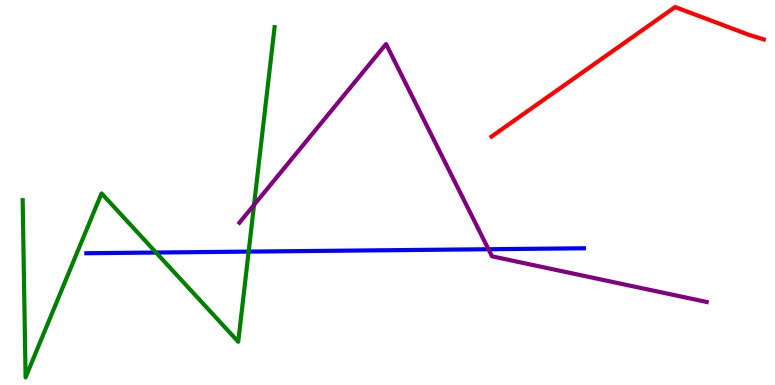[{'lines': ['blue', 'red'], 'intersections': []}, {'lines': ['green', 'red'], 'intersections': []}, {'lines': ['purple', 'red'], 'intersections': []}, {'lines': ['blue', 'green'], 'intersections': [{'x': 2.01, 'y': 3.44}, {'x': 3.21, 'y': 3.46}]}, {'lines': ['blue', 'purple'], 'intersections': [{'x': 6.3, 'y': 3.53}]}, {'lines': ['green', 'purple'], 'intersections': [{'x': 3.28, 'y': 4.68}]}]